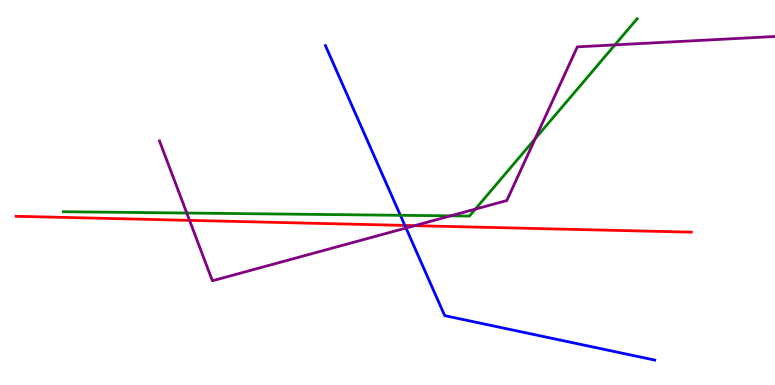[{'lines': ['blue', 'red'], 'intersections': [{'x': 5.22, 'y': 4.14}]}, {'lines': ['green', 'red'], 'intersections': []}, {'lines': ['purple', 'red'], 'intersections': [{'x': 2.45, 'y': 4.28}, {'x': 5.35, 'y': 4.14}]}, {'lines': ['blue', 'green'], 'intersections': [{'x': 5.17, 'y': 4.41}]}, {'lines': ['blue', 'purple'], 'intersections': [{'x': 5.24, 'y': 4.08}]}, {'lines': ['green', 'purple'], 'intersections': [{'x': 2.41, 'y': 4.47}, {'x': 5.82, 'y': 4.39}, {'x': 6.13, 'y': 4.57}, {'x': 6.91, 'y': 6.4}, {'x': 7.93, 'y': 8.83}]}]